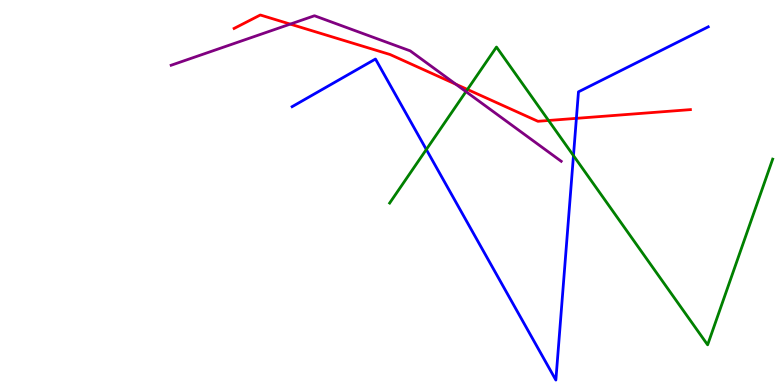[{'lines': ['blue', 'red'], 'intersections': [{'x': 7.44, 'y': 6.93}]}, {'lines': ['green', 'red'], 'intersections': [{'x': 6.03, 'y': 7.68}, {'x': 7.08, 'y': 6.87}]}, {'lines': ['purple', 'red'], 'intersections': [{'x': 3.75, 'y': 9.37}, {'x': 5.88, 'y': 7.81}]}, {'lines': ['blue', 'green'], 'intersections': [{'x': 5.5, 'y': 6.12}, {'x': 7.4, 'y': 5.96}]}, {'lines': ['blue', 'purple'], 'intersections': []}, {'lines': ['green', 'purple'], 'intersections': [{'x': 6.01, 'y': 7.62}]}]